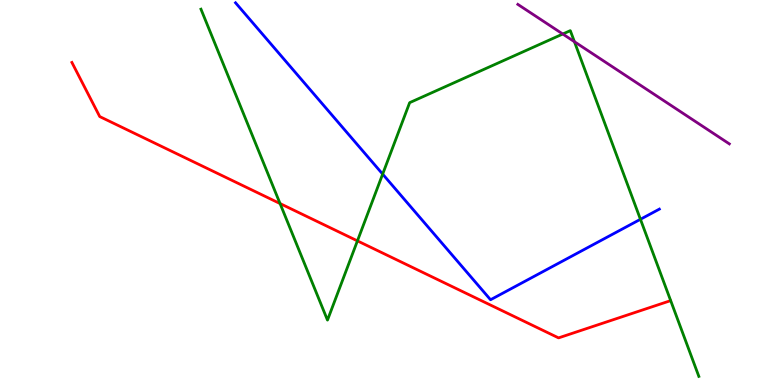[{'lines': ['blue', 'red'], 'intersections': []}, {'lines': ['green', 'red'], 'intersections': [{'x': 3.61, 'y': 4.71}, {'x': 4.61, 'y': 3.74}]}, {'lines': ['purple', 'red'], 'intersections': []}, {'lines': ['blue', 'green'], 'intersections': [{'x': 4.94, 'y': 5.48}, {'x': 8.26, 'y': 4.3}]}, {'lines': ['blue', 'purple'], 'intersections': []}, {'lines': ['green', 'purple'], 'intersections': [{'x': 7.26, 'y': 9.12}, {'x': 7.41, 'y': 8.92}]}]